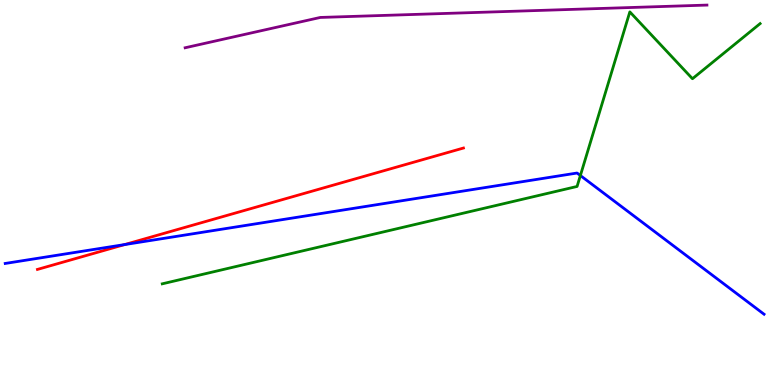[{'lines': ['blue', 'red'], 'intersections': [{'x': 1.61, 'y': 3.65}]}, {'lines': ['green', 'red'], 'intersections': []}, {'lines': ['purple', 'red'], 'intersections': []}, {'lines': ['blue', 'green'], 'intersections': [{'x': 7.49, 'y': 5.44}]}, {'lines': ['blue', 'purple'], 'intersections': []}, {'lines': ['green', 'purple'], 'intersections': []}]